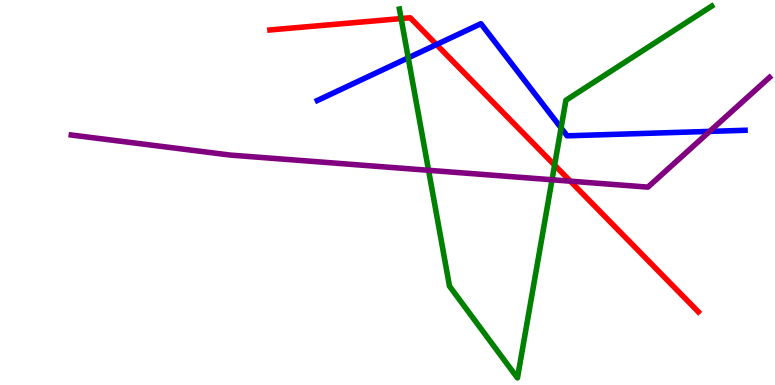[{'lines': ['blue', 'red'], 'intersections': [{'x': 5.63, 'y': 8.84}]}, {'lines': ['green', 'red'], 'intersections': [{'x': 5.18, 'y': 9.52}, {'x': 7.16, 'y': 5.71}]}, {'lines': ['purple', 'red'], 'intersections': [{'x': 7.36, 'y': 5.29}]}, {'lines': ['blue', 'green'], 'intersections': [{'x': 5.27, 'y': 8.5}, {'x': 7.24, 'y': 6.68}]}, {'lines': ['blue', 'purple'], 'intersections': [{'x': 9.16, 'y': 6.59}]}, {'lines': ['green', 'purple'], 'intersections': [{'x': 5.53, 'y': 5.58}, {'x': 7.12, 'y': 5.33}]}]